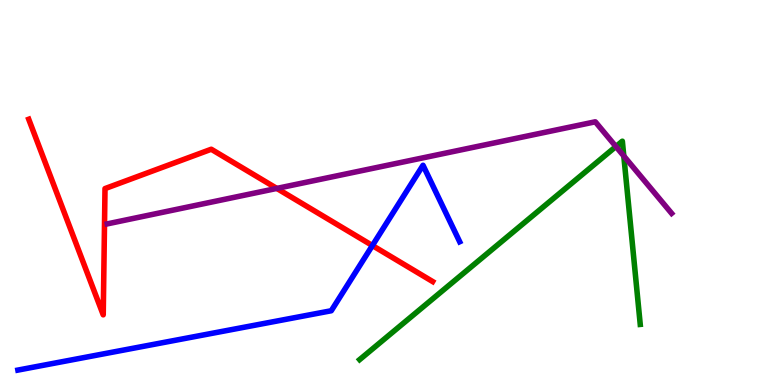[{'lines': ['blue', 'red'], 'intersections': [{'x': 4.81, 'y': 3.62}]}, {'lines': ['green', 'red'], 'intersections': []}, {'lines': ['purple', 'red'], 'intersections': [{'x': 3.57, 'y': 5.11}]}, {'lines': ['blue', 'green'], 'intersections': []}, {'lines': ['blue', 'purple'], 'intersections': []}, {'lines': ['green', 'purple'], 'intersections': [{'x': 7.95, 'y': 6.19}, {'x': 8.05, 'y': 5.95}]}]